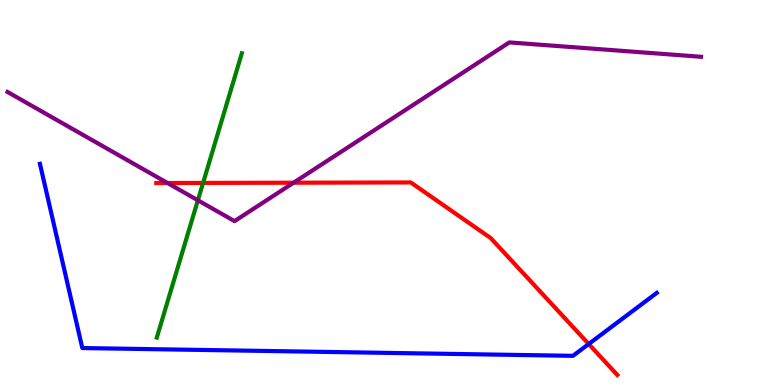[{'lines': ['blue', 'red'], 'intersections': [{'x': 7.6, 'y': 1.06}]}, {'lines': ['green', 'red'], 'intersections': [{'x': 2.62, 'y': 5.25}]}, {'lines': ['purple', 'red'], 'intersections': [{'x': 2.16, 'y': 5.25}, {'x': 3.79, 'y': 5.25}]}, {'lines': ['blue', 'green'], 'intersections': []}, {'lines': ['blue', 'purple'], 'intersections': []}, {'lines': ['green', 'purple'], 'intersections': [{'x': 2.55, 'y': 4.8}]}]